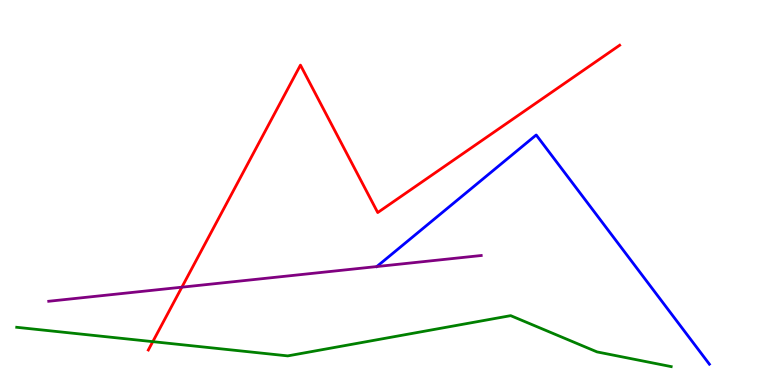[{'lines': ['blue', 'red'], 'intersections': []}, {'lines': ['green', 'red'], 'intersections': [{'x': 1.97, 'y': 1.13}]}, {'lines': ['purple', 'red'], 'intersections': [{'x': 2.35, 'y': 2.54}]}, {'lines': ['blue', 'green'], 'intersections': []}, {'lines': ['blue', 'purple'], 'intersections': []}, {'lines': ['green', 'purple'], 'intersections': []}]